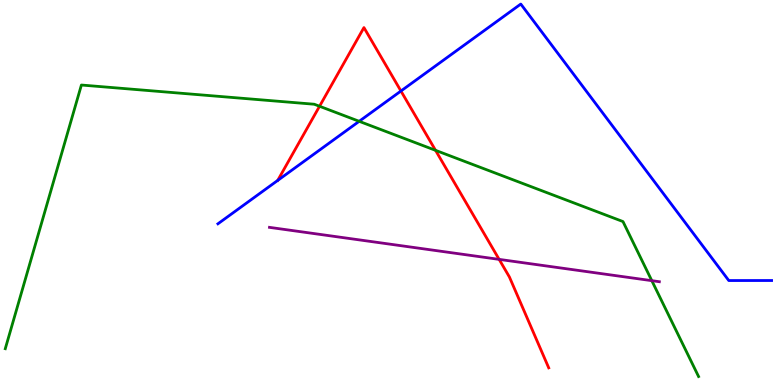[{'lines': ['blue', 'red'], 'intersections': [{'x': 5.17, 'y': 7.64}]}, {'lines': ['green', 'red'], 'intersections': [{'x': 4.12, 'y': 7.24}, {'x': 5.62, 'y': 6.1}]}, {'lines': ['purple', 'red'], 'intersections': [{'x': 6.44, 'y': 3.26}]}, {'lines': ['blue', 'green'], 'intersections': [{'x': 4.63, 'y': 6.85}]}, {'lines': ['blue', 'purple'], 'intersections': []}, {'lines': ['green', 'purple'], 'intersections': [{'x': 8.41, 'y': 2.71}]}]